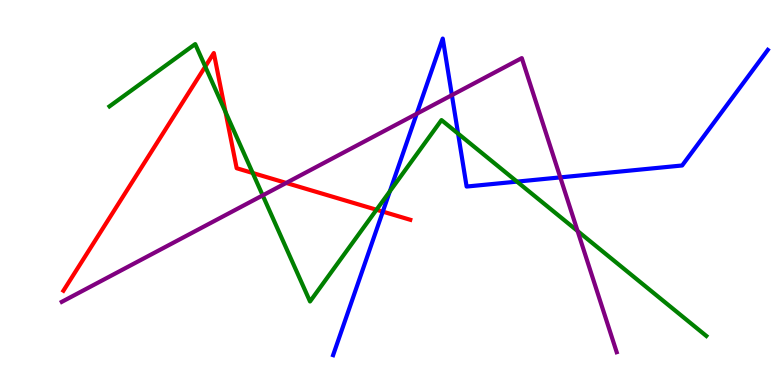[{'lines': ['blue', 'red'], 'intersections': [{'x': 4.94, 'y': 4.5}]}, {'lines': ['green', 'red'], 'intersections': [{'x': 2.65, 'y': 8.27}, {'x': 2.91, 'y': 7.09}, {'x': 3.26, 'y': 5.51}, {'x': 4.86, 'y': 4.55}]}, {'lines': ['purple', 'red'], 'intersections': [{'x': 3.69, 'y': 5.25}]}, {'lines': ['blue', 'green'], 'intersections': [{'x': 5.03, 'y': 5.03}, {'x': 5.91, 'y': 6.53}, {'x': 6.67, 'y': 5.28}]}, {'lines': ['blue', 'purple'], 'intersections': [{'x': 5.38, 'y': 7.04}, {'x': 5.83, 'y': 7.53}, {'x': 7.23, 'y': 5.39}]}, {'lines': ['green', 'purple'], 'intersections': [{'x': 3.39, 'y': 4.93}, {'x': 7.45, 'y': 4.0}]}]